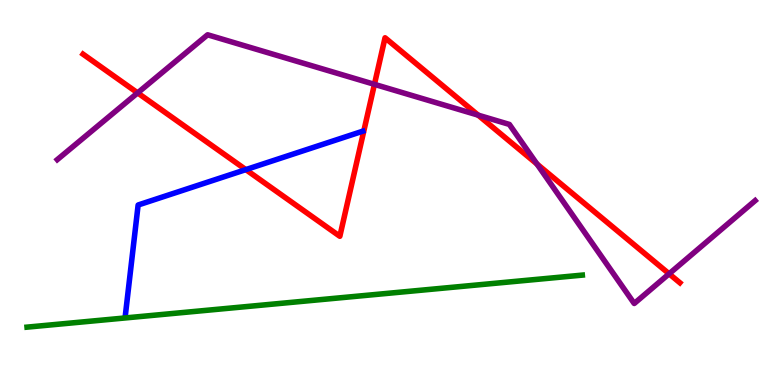[{'lines': ['blue', 'red'], 'intersections': [{'x': 3.17, 'y': 5.59}]}, {'lines': ['green', 'red'], 'intersections': []}, {'lines': ['purple', 'red'], 'intersections': [{'x': 1.78, 'y': 7.59}, {'x': 4.83, 'y': 7.81}, {'x': 6.17, 'y': 7.01}, {'x': 6.93, 'y': 5.74}, {'x': 8.63, 'y': 2.89}]}, {'lines': ['blue', 'green'], 'intersections': []}, {'lines': ['blue', 'purple'], 'intersections': []}, {'lines': ['green', 'purple'], 'intersections': []}]